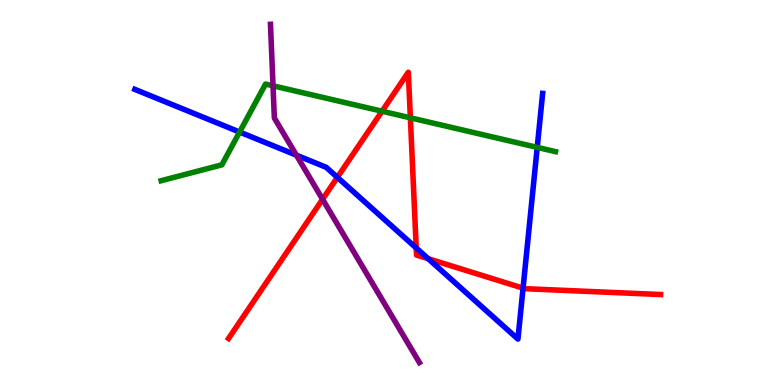[{'lines': ['blue', 'red'], 'intersections': [{'x': 4.35, 'y': 5.39}, {'x': 5.37, 'y': 3.56}, {'x': 5.53, 'y': 3.28}, {'x': 6.75, 'y': 2.52}]}, {'lines': ['green', 'red'], 'intersections': [{'x': 4.93, 'y': 7.11}, {'x': 5.3, 'y': 6.94}]}, {'lines': ['purple', 'red'], 'intersections': [{'x': 4.16, 'y': 4.82}]}, {'lines': ['blue', 'green'], 'intersections': [{'x': 3.09, 'y': 6.57}, {'x': 6.93, 'y': 6.17}]}, {'lines': ['blue', 'purple'], 'intersections': [{'x': 3.82, 'y': 5.97}]}, {'lines': ['green', 'purple'], 'intersections': [{'x': 3.52, 'y': 7.77}]}]